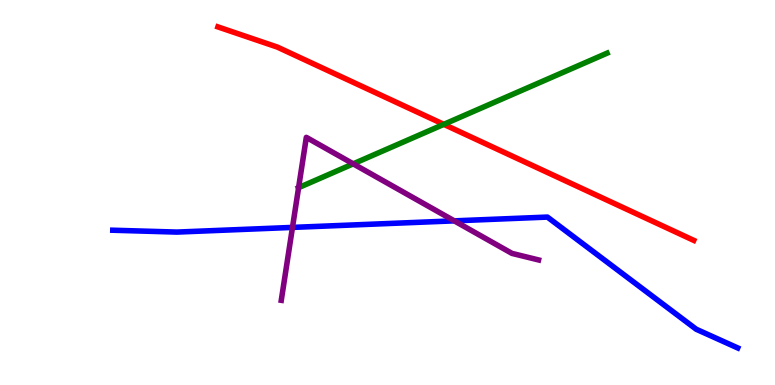[{'lines': ['blue', 'red'], 'intersections': []}, {'lines': ['green', 'red'], 'intersections': [{'x': 5.73, 'y': 6.77}]}, {'lines': ['purple', 'red'], 'intersections': []}, {'lines': ['blue', 'green'], 'intersections': []}, {'lines': ['blue', 'purple'], 'intersections': [{'x': 3.77, 'y': 4.09}, {'x': 5.86, 'y': 4.26}]}, {'lines': ['green', 'purple'], 'intersections': [{'x': 3.85, 'y': 5.13}, {'x': 4.56, 'y': 5.74}]}]